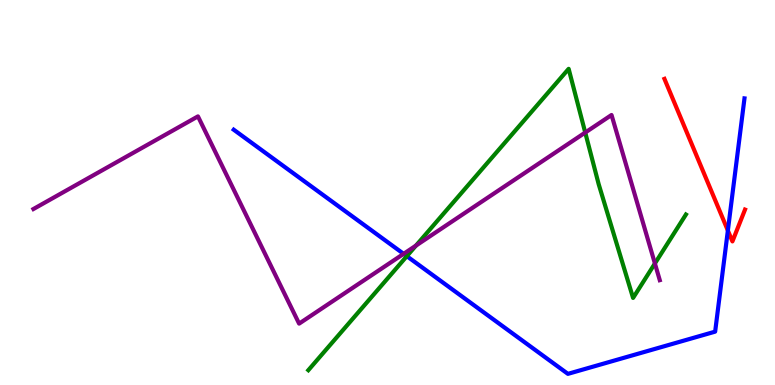[{'lines': ['blue', 'red'], 'intersections': [{'x': 9.39, 'y': 4.01}]}, {'lines': ['green', 'red'], 'intersections': []}, {'lines': ['purple', 'red'], 'intersections': []}, {'lines': ['blue', 'green'], 'intersections': [{'x': 5.25, 'y': 3.35}]}, {'lines': ['blue', 'purple'], 'intersections': [{'x': 5.21, 'y': 3.41}]}, {'lines': ['green', 'purple'], 'intersections': [{'x': 5.37, 'y': 3.62}, {'x': 7.55, 'y': 6.56}, {'x': 8.45, 'y': 3.16}]}]